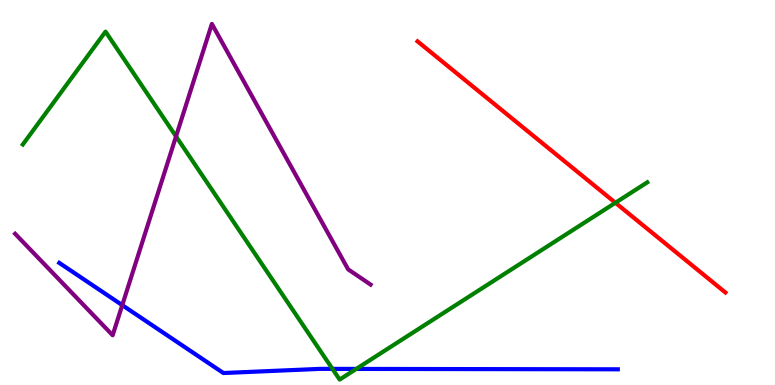[{'lines': ['blue', 'red'], 'intersections': []}, {'lines': ['green', 'red'], 'intersections': [{'x': 7.94, 'y': 4.73}]}, {'lines': ['purple', 'red'], 'intersections': []}, {'lines': ['blue', 'green'], 'intersections': [{'x': 4.29, 'y': 0.419}, {'x': 4.6, 'y': 0.418}]}, {'lines': ['blue', 'purple'], 'intersections': [{'x': 1.58, 'y': 2.07}]}, {'lines': ['green', 'purple'], 'intersections': [{'x': 2.27, 'y': 6.46}]}]